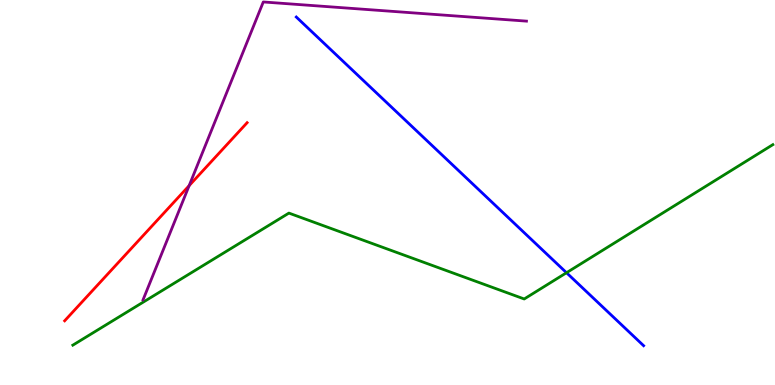[{'lines': ['blue', 'red'], 'intersections': []}, {'lines': ['green', 'red'], 'intersections': []}, {'lines': ['purple', 'red'], 'intersections': [{'x': 2.44, 'y': 5.18}]}, {'lines': ['blue', 'green'], 'intersections': [{'x': 7.31, 'y': 2.92}]}, {'lines': ['blue', 'purple'], 'intersections': []}, {'lines': ['green', 'purple'], 'intersections': []}]